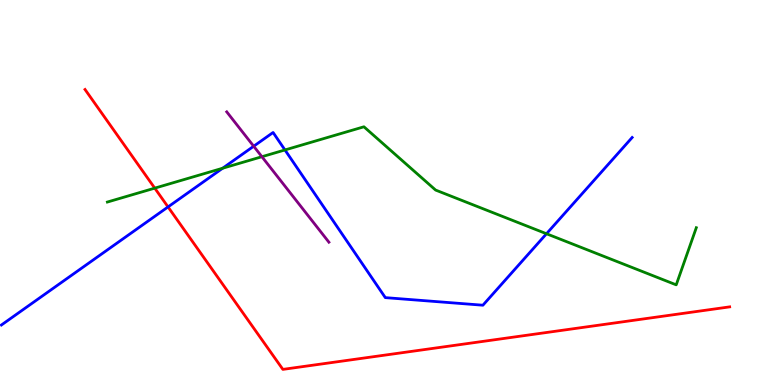[{'lines': ['blue', 'red'], 'intersections': [{'x': 2.17, 'y': 4.63}]}, {'lines': ['green', 'red'], 'intersections': [{'x': 2.0, 'y': 5.11}]}, {'lines': ['purple', 'red'], 'intersections': []}, {'lines': ['blue', 'green'], 'intersections': [{'x': 2.87, 'y': 5.63}, {'x': 3.68, 'y': 6.11}, {'x': 7.05, 'y': 3.93}]}, {'lines': ['blue', 'purple'], 'intersections': [{'x': 3.27, 'y': 6.2}]}, {'lines': ['green', 'purple'], 'intersections': [{'x': 3.38, 'y': 5.93}]}]